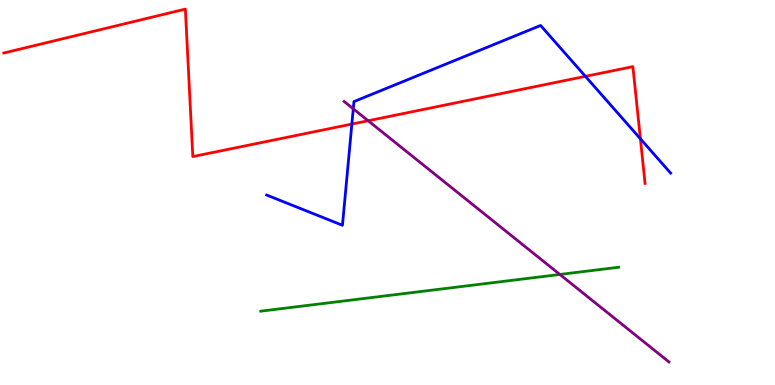[{'lines': ['blue', 'red'], 'intersections': [{'x': 4.54, 'y': 6.78}, {'x': 7.55, 'y': 8.02}, {'x': 8.26, 'y': 6.4}]}, {'lines': ['green', 'red'], 'intersections': []}, {'lines': ['purple', 'red'], 'intersections': [{'x': 4.75, 'y': 6.86}]}, {'lines': ['blue', 'green'], 'intersections': []}, {'lines': ['blue', 'purple'], 'intersections': [{'x': 4.56, 'y': 7.17}]}, {'lines': ['green', 'purple'], 'intersections': [{'x': 7.22, 'y': 2.87}]}]